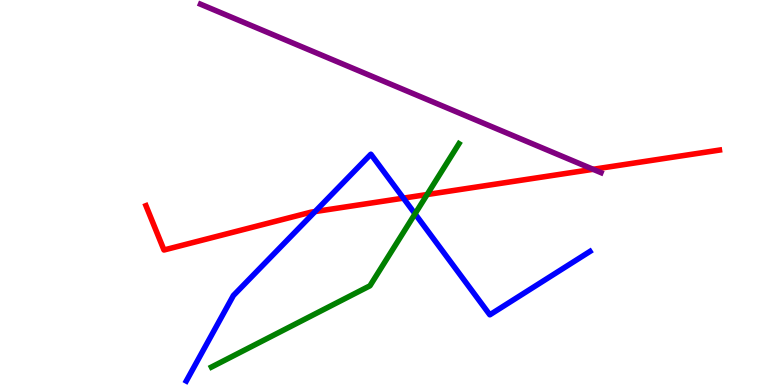[{'lines': ['blue', 'red'], 'intersections': [{'x': 4.07, 'y': 4.5}, {'x': 5.21, 'y': 4.85}]}, {'lines': ['green', 'red'], 'intersections': [{'x': 5.51, 'y': 4.95}]}, {'lines': ['purple', 'red'], 'intersections': [{'x': 7.65, 'y': 5.6}]}, {'lines': ['blue', 'green'], 'intersections': [{'x': 5.36, 'y': 4.45}]}, {'lines': ['blue', 'purple'], 'intersections': []}, {'lines': ['green', 'purple'], 'intersections': []}]